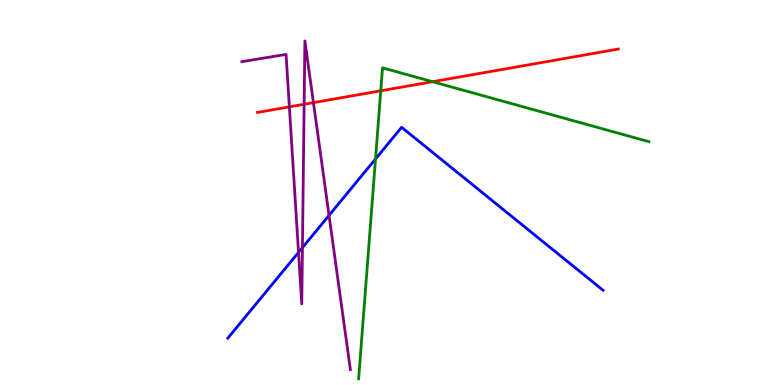[{'lines': ['blue', 'red'], 'intersections': []}, {'lines': ['green', 'red'], 'intersections': [{'x': 4.91, 'y': 7.64}, {'x': 5.58, 'y': 7.88}]}, {'lines': ['purple', 'red'], 'intersections': [{'x': 3.73, 'y': 7.22}, {'x': 3.92, 'y': 7.29}, {'x': 4.04, 'y': 7.33}]}, {'lines': ['blue', 'green'], 'intersections': [{'x': 4.85, 'y': 5.87}]}, {'lines': ['blue', 'purple'], 'intersections': [{'x': 3.85, 'y': 3.44}, {'x': 3.9, 'y': 3.57}, {'x': 4.25, 'y': 4.41}]}, {'lines': ['green', 'purple'], 'intersections': []}]